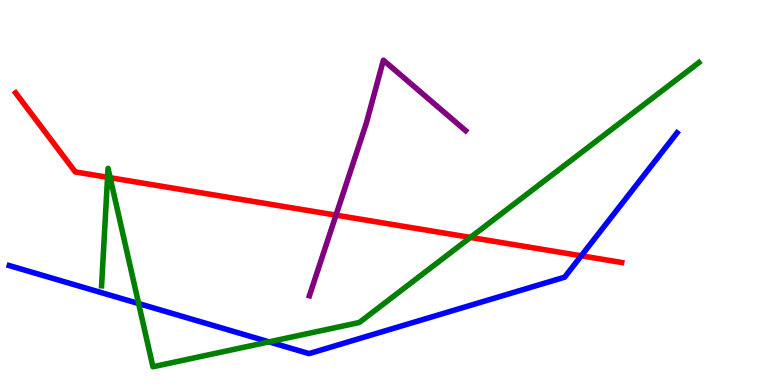[{'lines': ['blue', 'red'], 'intersections': [{'x': 7.5, 'y': 3.36}]}, {'lines': ['green', 'red'], 'intersections': [{'x': 1.39, 'y': 5.4}, {'x': 1.42, 'y': 5.38}, {'x': 6.07, 'y': 3.83}]}, {'lines': ['purple', 'red'], 'intersections': [{'x': 4.34, 'y': 4.41}]}, {'lines': ['blue', 'green'], 'intersections': [{'x': 1.79, 'y': 2.12}, {'x': 3.47, 'y': 1.12}]}, {'lines': ['blue', 'purple'], 'intersections': []}, {'lines': ['green', 'purple'], 'intersections': []}]